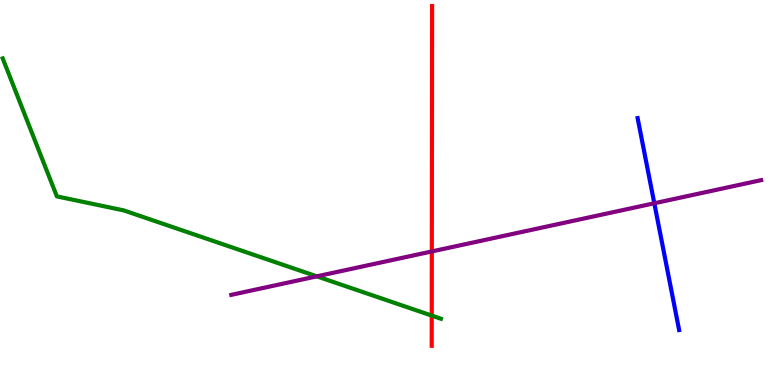[{'lines': ['blue', 'red'], 'intersections': []}, {'lines': ['green', 'red'], 'intersections': [{'x': 5.57, 'y': 1.8}]}, {'lines': ['purple', 'red'], 'intersections': [{'x': 5.57, 'y': 3.47}]}, {'lines': ['blue', 'green'], 'intersections': []}, {'lines': ['blue', 'purple'], 'intersections': [{'x': 8.44, 'y': 4.72}]}, {'lines': ['green', 'purple'], 'intersections': [{'x': 4.09, 'y': 2.82}]}]